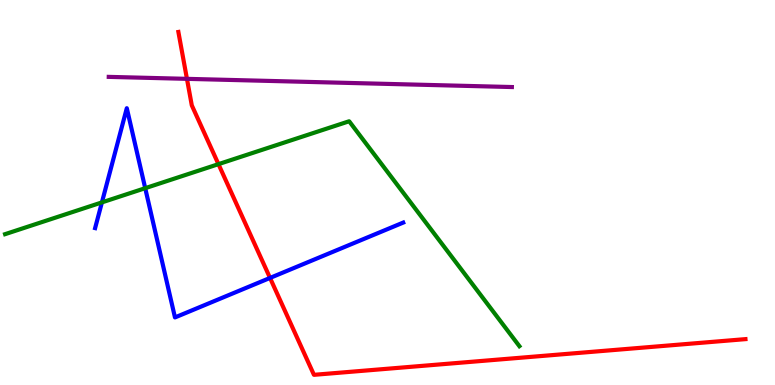[{'lines': ['blue', 'red'], 'intersections': [{'x': 3.48, 'y': 2.78}]}, {'lines': ['green', 'red'], 'intersections': [{'x': 2.82, 'y': 5.74}]}, {'lines': ['purple', 'red'], 'intersections': [{'x': 2.41, 'y': 7.95}]}, {'lines': ['blue', 'green'], 'intersections': [{'x': 1.31, 'y': 4.74}, {'x': 1.87, 'y': 5.11}]}, {'lines': ['blue', 'purple'], 'intersections': []}, {'lines': ['green', 'purple'], 'intersections': []}]